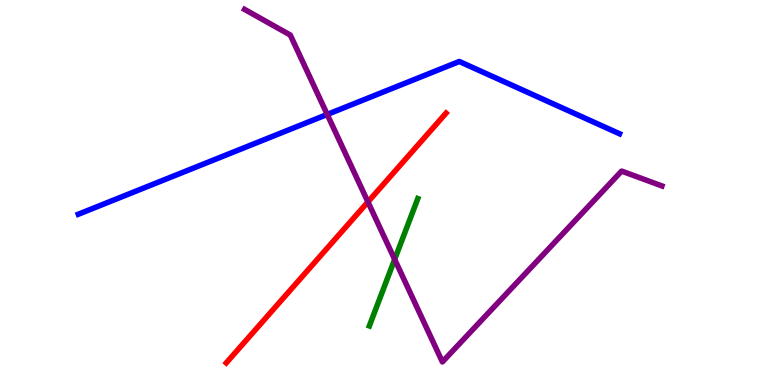[{'lines': ['blue', 'red'], 'intersections': []}, {'lines': ['green', 'red'], 'intersections': []}, {'lines': ['purple', 'red'], 'intersections': [{'x': 4.75, 'y': 4.76}]}, {'lines': ['blue', 'green'], 'intersections': []}, {'lines': ['blue', 'purple'], 'intersections': [{'x': 4.22, 'y': 7.03}]}, {'lines': ['green', 'purple'], 'intersections': [{'x': 5.09, 'y': 3.26}]}]